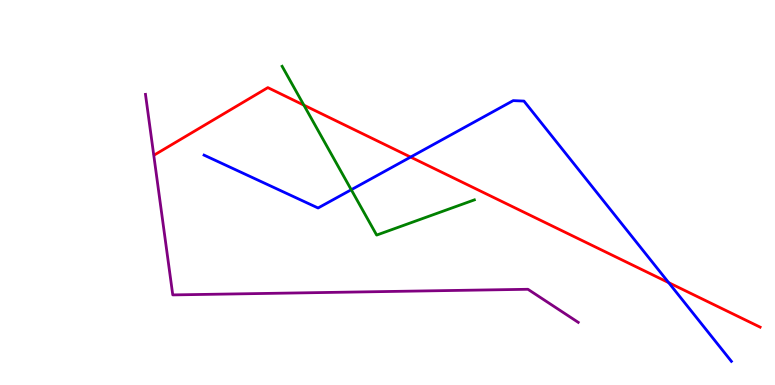[{'lines': ['blue', 'red'], 'intersections': [{'x': 5.3, 'y': 5.92}, {'x': 8.63, 'y': 2.66}]}, {'lines': ['green', 'red'], 'intersections': [{'x': 3.92, 'y': 7.27}]}, {'lines': ['purple', 'red'], 'intersections': []}, {'lines': ['blue', 'green'], 'intersections': [{'x': 4.53, 'y': 5.07}]}, {'lines': ['blue', 'purple'], 'intersections': []}, {'lines': ['green', 'purple'], 'intersections': []}]